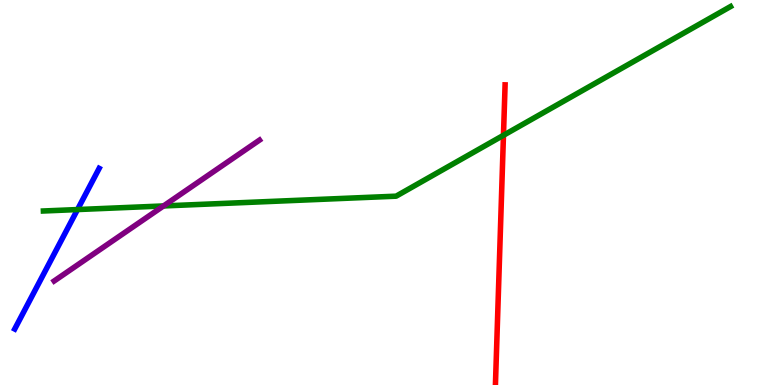[{'lines': ['blue', 'red'], 'intersections': []}, {'lines': ['green', 'red'], 'intersections': [{'x': 6.5, 'y': 6.49}]}, {'lines': ['purple', 'red'], 'intersections': []}, {'lines': ['blue', 'green'], 'intersections': [{'x': 1.0, 'y': 4.56}]}, {'lines': ['blue', 'purple'], 'intersections': []}, {'lines': ['green', 'purple'], 'intersections': [{'x': 2.11, 'y': 4.65}]}]